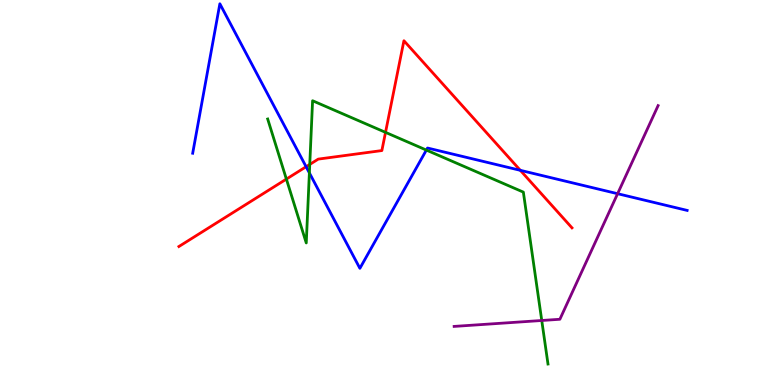[{'lines': ['blue', 'red'], 'intersections': [{'x': 3.95, 'y': 5.67}, {'x': 6.71, 'y': 5.58}]}, {'lines': ['green', 'red'], 'intersections': [{'x': 3.7, 'y': 5.35}, {'x': 4.0, 'y': 5.73}, {'x': 4.97, 'y': 6.56}]}, {'lines': ['purple', 'red'], 'intersections': []}, {'lines': ['blue', 'green'], 'intersections': [{'x': 3.99, 'y': 5.51}, {'x': 5.5, 'y': 6.1}]}, {'lines': ['blue', 'purple'], 'intersections': [{'x': 7.97, 'y': 4.97}]}, {'lines': ['green', 'purple'], 'intersections': [{'x': 6.99, 'y': 1.68}]}]